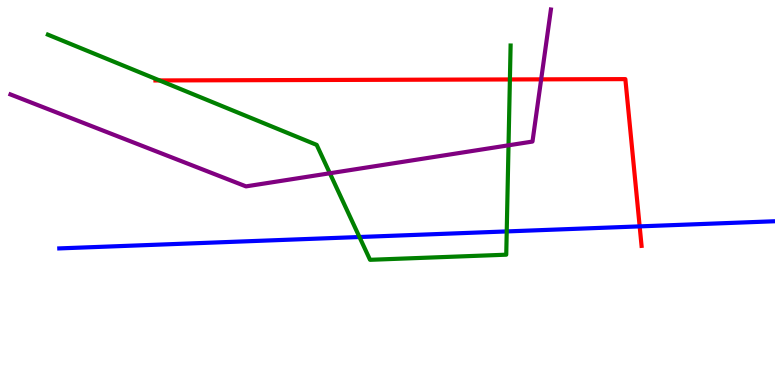[{'lines': ['blue', 'red'], 'intersections': [{'x': 8.25, 'y': 4.12}]}, {'lines': ['green', 'red'], 'intersections': [{'x': 2.06, 'y': 7.91}, {'x': 6.58, 'y': 7.94}]}, {'lines': ['purple', 'red'], 'intersections': [{'x': 6.98, 'y': 7.94}]}, {'lines': ['blue', 'green'], 'intersections': [{'x': 4.64, 'y': 3.84}, {'x': 6.54, 'y': 3.99}]}, {'lines': ['blue', 'purple'], 'intersections': []}, {'lines': ['green', 'purple'], 'intersections': [{'x': 4.26, 'y': 5.5}, {'x': 6.56, 'y': 6.23}]}]